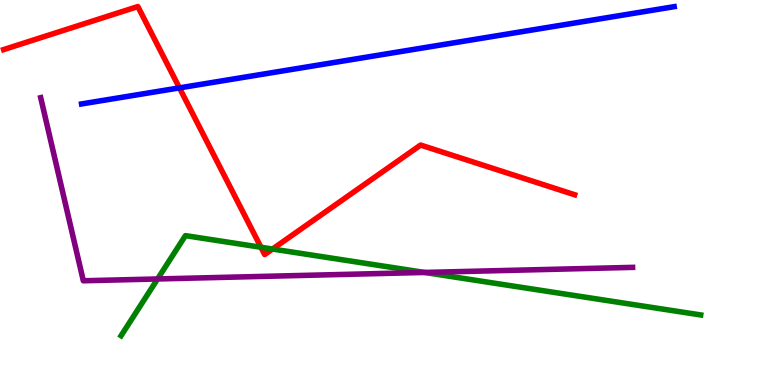[{'lines': ['blue', 'red'], 'intersections': [{'x': 2.32, 'y': 7.72}]}, {'lines': ['green', 'red'], 'intersections': [{'x': 3.37, 'y': 3.58}, {'x': 3.52, 'y': 3.53}]}, {'lines': ['purple', 'red'], 'intersections': []}, {'lines': ['blue', 'green'], 'intersections': []}, {'lines': ['blue', 'purple'], 'intersections': []}, {'lines': ['green', 'purple'], 'intersections': [{'x': 2.03, 'y': 2.75}, {'x': 5.48, 'y': 2.92}]}]